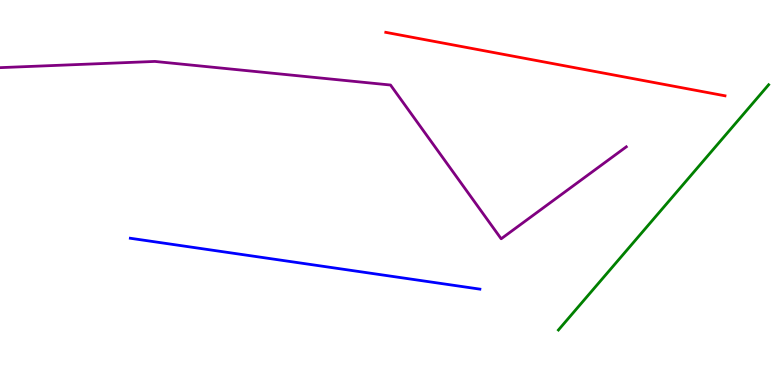[{'lines': ['blue', 'red'], 'intersections': []}, {'lines': ['green', 'red'], 'intersections': []}, {'lines': ['purple', 'red'], 'intersections': []}, {'lines': ['blue', 'green'], 'intersections': []}, {'lines': ['blue', 'purple'], 'intersections': []}, {'lines': ['green', 'purple'], 'intersections': []}]